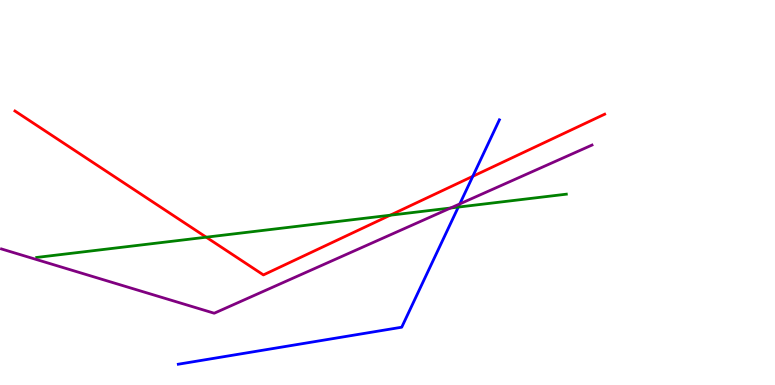[{'lines': ['blue', 'red'], 'intersections': [{'x': 6.1, 'y': 5.42}]}, {'lines': ['green', 'red'], 'intersections': [{'x': 2.66, 'y': 3.84}, {'x': 5.03, 'y': 4.41}]}, {'lines': ['purple', 'red'], 'intersections': []}, {'lines': ['blue', 'green'], 'intersections': [{'x': 5.91, 'y': 4.62}]}, {'lines': ['blue', 'purple'], 'intersections': [{'x': 5.93, 'y': 4.7}]}, {'lines': ['green', 'purple'], 'intersections': [{'x': 5.81, 'y': 4.6}]}]